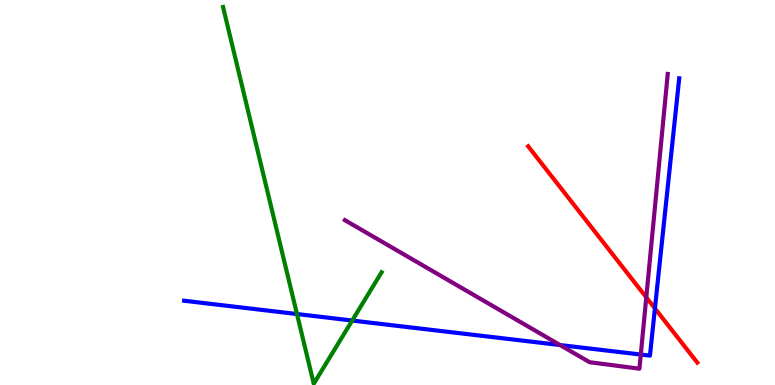[{'lines': ['blue', 'red'], 'intersections': [{'x': 8.45, 'y': 1.99}]}, {'lines': ['green', 'red'], 'intersections': []}, {'lines': ['purple', 'red'], 'intersections': [{'x': 8.34, 'y': 2.28}]}, {'lines': ['blue', 'green'], 'intersections': [{'x': 3.83, 'y': 1.84}, {'x': 4.54, 'y': 1.67}]}, {'lines': ['blue', 'purple'], 'intersections': [{'x': 7.23, 'y': 1.04}, {'x': 8.27, 'y': 0.791}]}, {'lines': ['green', 'purple'], 'intersections': []}]